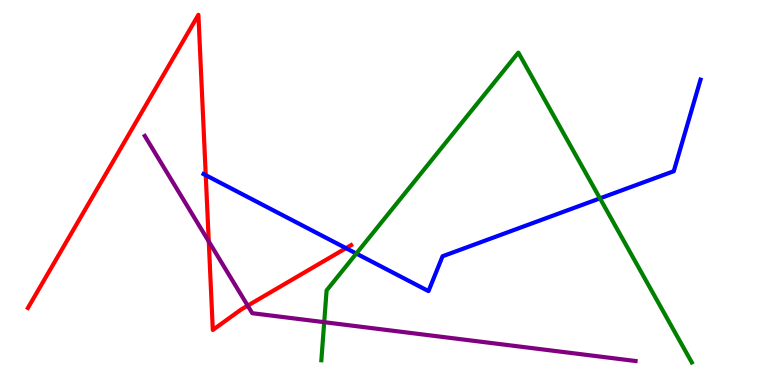[{'lines': ['blue', 'red'], 'intersections': [{'x': 2.65, 'y': 5.45}, {'x': 4.46, 'y': 3.55}]}, {'lines': ['green', 'red'], 'intersections': []}, {'lines': ['purple', 'red'], 'intersections': [{'x': 2.69, 'y': 3.73}, {'x': 3.2, 'y': 2.06}]}, {'lines': ['blue', 'green'], 'intersections': [{'x': 4.6, 'y': 3.41}, {'x': 7.74, 'y': 4.85}]}, {'lines': ['blue', 'purple'], 'intersections': []}, {'lines': ['green', 'purple'], 'intersections': [{'x': 4.18, 'y': 1.63}]}]